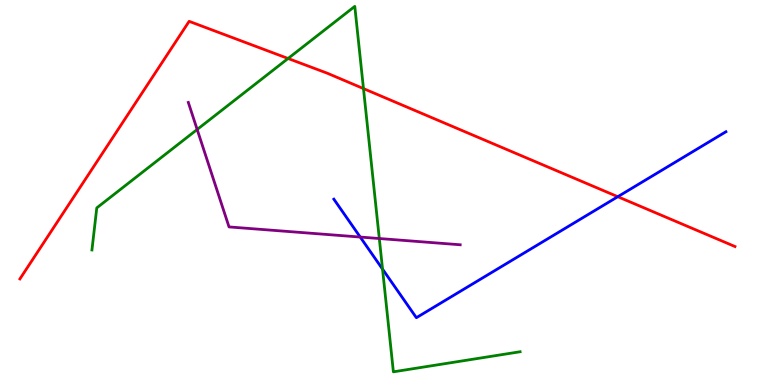[{'lines': ['blue', 'red'], 'intersections': [{'x': 7.97, 'y': 4.89}]}, {'lines': ['green', 'red'], 'intersections': [{'x': 3.72, 'y': 8.48}, {'x': 4.69, 'y': 7.7}]}, {'lines': ['purple', 'red'], 'intersections': []}, {'lines': ['blue', 'green'], 'intersections': [{'x': 4.94, 'y': 3.01}]}, {'lines': ['blue', 'purple'], 'intersections': [{'x': 4.65, 'y': 3.84}]}, {'lines': ['green', 'purple'], 'intersections': [{'x': 2.54, 'y': 6.64}, {'x': 4.89, 'y': 3.8}]}]